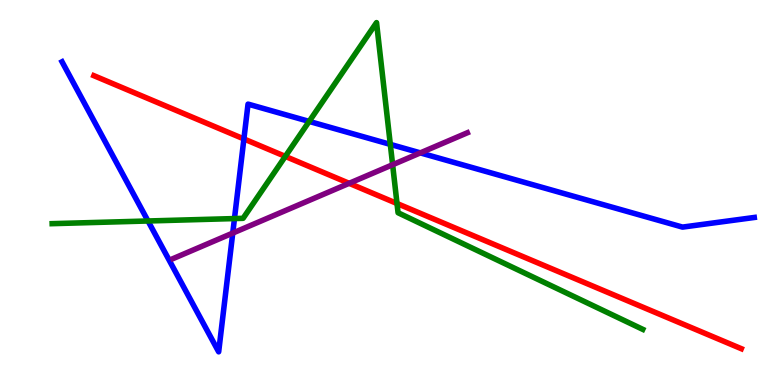[{'lines': ['blue', 'red'], 'intersections': [{'x': 3.15, 'y': 6.39}]}, {'lines': ['green', 'red'], 'intersections': [{'x': 3.68, 'y': 5.94}, {'x': 5.12, 'y': 4.71}]}, {'lines': ['purple', 'red'], 'intersections': [{'x': 4.51, 'y': 5.24}]}, {'lines': ['blue', 'green'], 'intersections': [{'x': 1.91, 'y': 4.26}, {'x': 3.03, 'y': 4.32}, {'x': 3.99, 'y': 6.85}, {'x': 5.04, 'y': 6.25}]}, {'lines': ['blue', 'purple'], 'intersections': [{'x': 3.0, 'y': 3.95}, {'x': 5.42, 'y': 6.03}]}, {'lines': ['green', 'purple'], 'intersections': [{'x': 5.07, 'y': 5.72}]}]